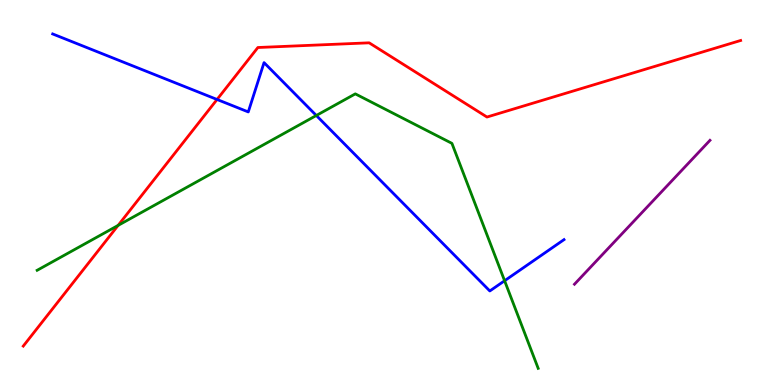[{'lines': ['blue', 'red'], 'intersections': [{'x': 2.8, 'y': 7.42}]}, {'lines': ['green', 'red'], 'intersections': [{'x': 1.52, 'y': 4.15}]}, {'lines': ['purple', 'red'], 'intersections': []}, {'lines': ['blue', 'green'], 'intersections': [{'x': 4.08, 'y': 7.0}, {'x': 6.51, 'y': 2.71}]}, {'lines': ['blue', 'purple'], 'intersections': []}, {'lines': ['green', 'purple'], 'intersections': []}]